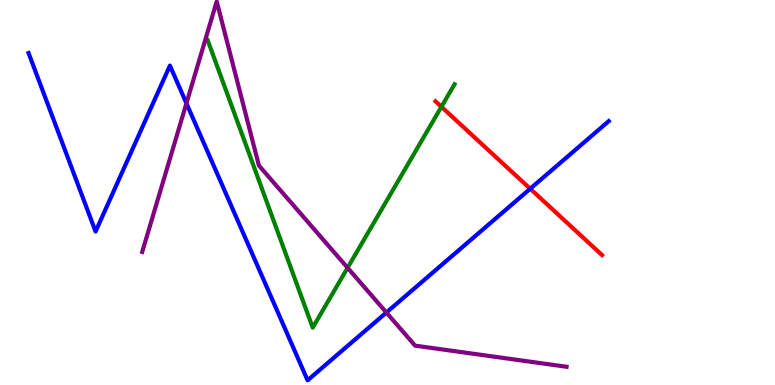[{'lines': ['blue', 'red'], 'intersections': [{'x': 6.84, 'y': 5.1}]}, {'lines': ['green', 'red'], 'intersections': [{'x': 5.7, 'y': 7.23}]}, {'lines': ['purple', 'red'], 'intersections': []}, {'lines': ['blue', 'green'], 'intersections': []}, {'lines': ['blue', 'purple'], 'intersections': [{'x': 2.41, 'y': 7.32}, {'x': 4.99, 'y': 1.88}]}, {'lines': ['green', 'purple'], 'intersections': [{'x': 4.49, 'y': 3.04}]}]